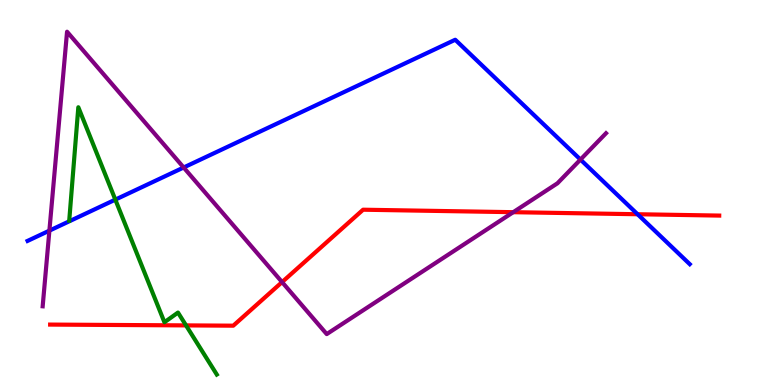[{'lines': ['blue', 'red'], 'intersections': [{'x': 8.23, 'y': 4.44}]}, {'lines': ['green', 'red'], 'intersections': [{'x': 2.4, 'y': 1.55}]}, {'lines': ['purple', 'red'], 'intersections': [{'x': 3.64, 'y': 2.67}, {'x': 6.62, 'y': 4.49}]}, {'lines': ['blue', 'green'], 'intersections': [{'x': 1.49, 'y': 4.81}]}, {'lines': ['blue', 'purple'], 'intersections': [{'x': 0.637, 'y': 4.01}, {'x': 2.37, 'y': 5.65}, {'x': 7.49, 'y': 5.86}]}, {'lines': ['green', 'purple'], 'intersections': []}]